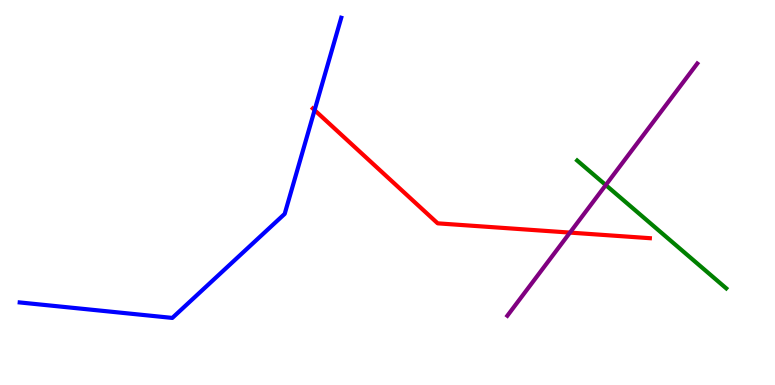[{'lines': ['blue', 'red'], 'intersections': [{'x': 4.06, 'y': 7.14}]}, {'lines': ['green', 'red'], 'intersections': []}, {'lines': ['purple', 'red'], 'intersections': [{'x': 7.35, 'y': 3.96}]}, {'lines': ['blue', 'green'], 'intersections': []}, {'lines': ['blue', 'purple'], 'intersections': []}, {'lines': ['green', 'purple'], 'intersections': [{'x': 7.82, 'y': 5.19}]}]